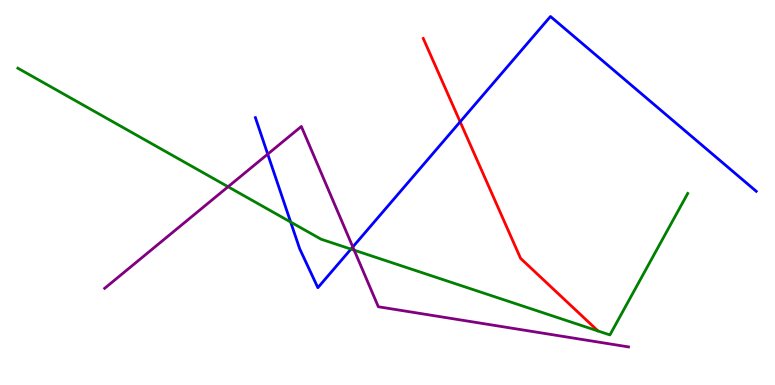[{'lines': ['blue', 'red'], 'intersections': [{'x': 5.94, 'y': 6.84}]}, {'lines': ['green', 'red'], 'intersections': []}, {'lines': ['purple', 'red'], 'intersections': []}, {'lines': ['blue', 'green'], 'intersections': [{'x': 3.75, 'y': 4.23}, {'x': 4.53, 'y': 3.53}]}, {'lines': ['blue', 'purple'], 'intersections': [{'x': 3.45, 'y': 6.0}, {'x': 4.55, 'y': 3.59}]}, {'lines': ['green', 'purple'], 'intersections': [{'x': 2.94, 'y': 5.15}, {'x': 4.57, 'y': 3.5}]}]